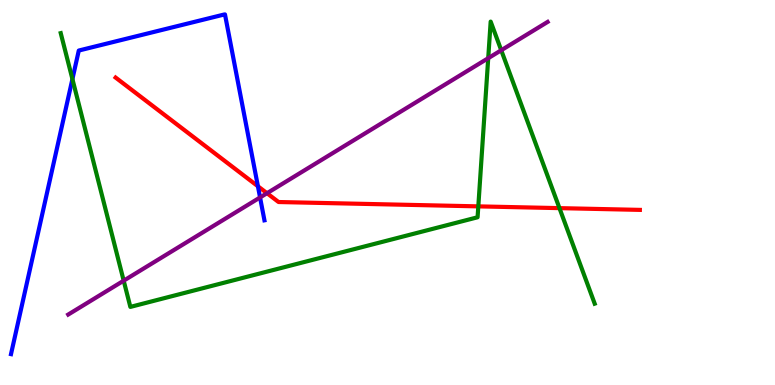[{'lines': ['blue', 'red'], 'intersections': [{'x': 3.33, 'y': 5.16}]}, {'lines': ['green', 'red'], 'intersections': [{'x': 6.17, 'y': 4.64}, {'x': 7.22, 'y': 4.59}]}, {'lines': ['purple', 'red'], 'intersections': [{'x': 3.45, 'y': 4.98}]}, {'lines': ['blue', 'green'], 'intersections': [{'x': 0.934, 'y': 7.95}]}, {'lines': ['blue', 'purple'], 'intersections': [{'x': 3.36, 'y': 4.87}]}, {'lines': ['green', 'purple'], 'intersections': [{'x': 1.6, 'y': 2.71}, {'x': 6.3, 'y': 8.49}, {'x': 6.47, 'y': 8.69}]}]